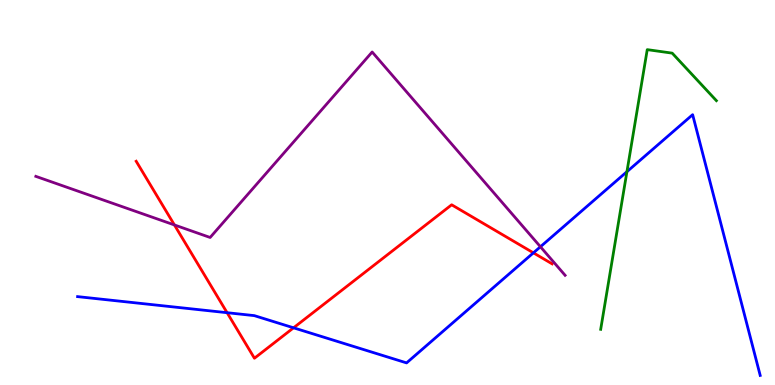[{'lines': ['blue', 'red'], 'intersections': [{'x': 2.93, 'y': 1.88}, {'x': 3.79, 'y': 1.49}, {'x': 6.88, 'y': 3.43}]}, {'lines': ['green', 'red'], 'intersections': []}, {'lines': ['purple', 'red'], 'intersections': [{'x': 2.25, 'y': 4.16}]}, {'lines': ['blue', 'green'], 'intersections': [{'x': 8.09, 'y': 5.54}]}, {'lines': ['blue', 'purple'], 'intersections': [{'x': 6.97, 'y': 3.59}]}, {'lines': ['green', 'purple'], 'intersections': []}]